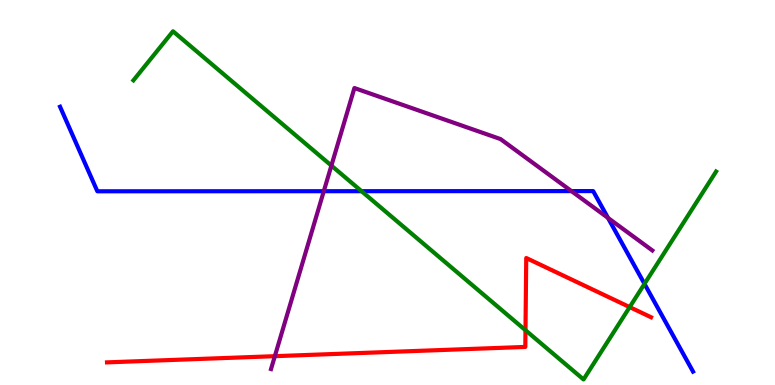[{'lines': ['blue', 'red'], 'intersections': []}, {'lines': ['green', 'red'], 'intersections': [{'x': 6.78, 'y': 1.42}, {'x': 8.12, 'y': 2.02}]}, {'lines': ['purple', 'red'], 'intersections': [{'x': 3.55, 'y': 0.749}]}, {'lines': ['blue', 'green'], 'intersections': [{'x': 4.67, 'y': 5.03}, {'x': 8.32, 'y': 2.63}]}, {'lines': ['blue', 'purple'], 'intersections': [{'x': 4.18, 'y': 5.03}, {'x': 7.37, 'y': 5.04}, {'x': 7.85, 'y': 4.34}]}, {'lines': ['green', 'purple'], 'intersections': [{'x': 4.28, 'y': 5.7}]}]